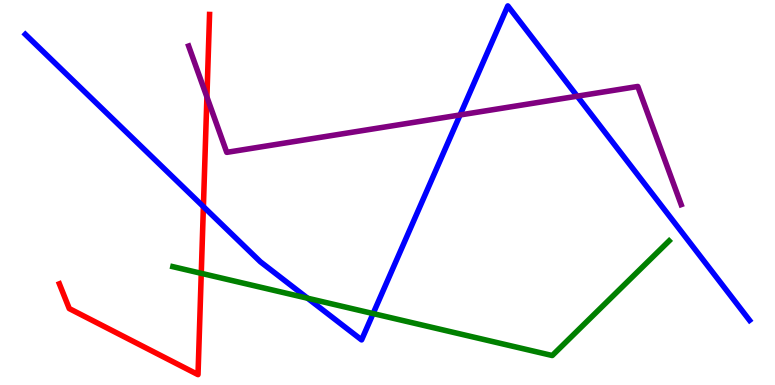[{'lines': ['blue', 'red'], 'intersections': [{'x': 2.62, 'y': 4.63}]}, {'lines': ['green', 'red'], 'intersections': [{'x': 2.6, 'y': 2.9}]}, {'lines': ['purple', 'red'], 'intersections': [{'x': 2.67, 'y': 7.48}]}, {'lines': ['blue', 'green'], 'intersections': [{'x': 3.97, 'y': 2.25}, {'x': 4.81, 'y': 1.86}]}, {'lines': ['blue', 'purple'], 'intersections': [{'x': 5.94, 'y': 7.01}, {'x': 7.45, 'y': 7.5}]}, {'lines': ['green', 'purple'], 'intersections': []}]